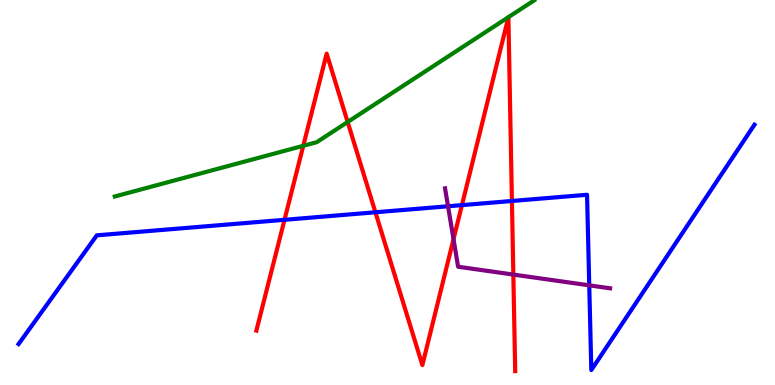[{'lines': ['blue', 'red'], 'intersections': [{'x': 3.67, 'y': 4.29}, {'x': 4.84, 'y': 4.49}, {'x': 5.96, 'y': 4.67}, {'x': 6.61, 'y': 4.78}]}, {'lines': ['green', 'red'], 'intersections': [{'x': 3.91, 'y': 6.21}, {'x': 4.49, 'y': 6.83}]}, {'lines': ['purple', 'red'], 'intersections': [{'x': 5.85, 'y': 3.79}, {'x': 6.62, 'y': 2.87}]}, {'lines': ['blue', 'green'], 'intersections': []}, {'lines': ['blue', 'purple'], 'intersections': [{'x': 5.78, 'y': 4.64}, {'x': 7.6, 'y': 2.59}]}, {'lines': ['green', 'purple'], 'intersections': []}]